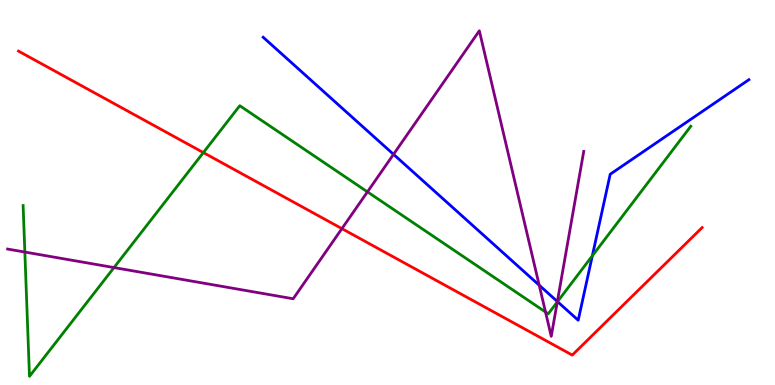[{'lines': ['blue', 'red'], 'intersections': []}, {'lines': ['green', 'red'], 'intersections': [{'x': 2.62, 'y': 6.04}]}, {'lines': ['purple', 'red'], 'intersections': [{'x': 4.41, 'y': 4.06}]}, {'lines': ['blue', 'green'], 'intersections': [{'x': 7.19, 'y': 2.17}, {'x': 7.64, 'y': 3.36}]}, {'lines': ['blue', 'purple'], 'intersections': [{'x': 5.08, 'y': 5.99}, {'x': 6.96, 'y': 2.59}, {'x': 7.19, 'y': 2.17}]}, {'lines': ['green', 'purple'], 'intersections': [{'x': 0.321, 'y': 3.45}, {'x': 1.47, 'y': 3.05}, {'x': 4.74, 'y': 5.02}, {'x': 7.04, 'y': 1.9}, {'x': 7.19, 'y': 2.16}]}]